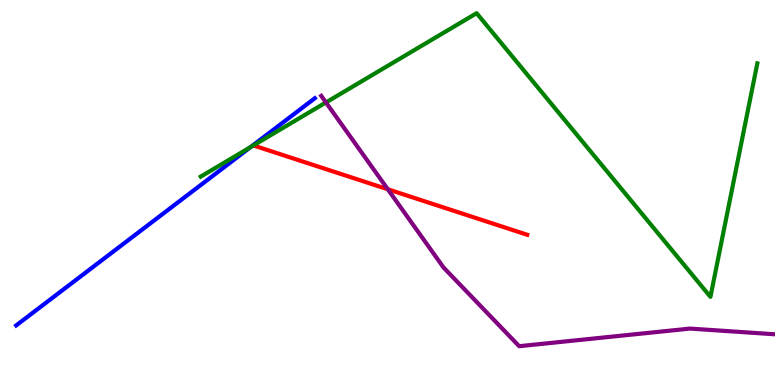[{'lines': ['blue', 'red'], 'intersections': []}, {'lines': ['green', 'red'], 'intersections': []}, {'lines': ['purple', 'red'], 'intersections': [{'x': 5.0, 'y': 5.08}]}, {'lines': ['blue', 'green'], 'intersections': [{'x': 3.24, 'y': 6.18}]}, {'lines': ['blue', 'purple'], 'intersections': []}, {'lines': ['green', 'purple'], 'intersections': [{'x': 4.21, 'y': 7.34}]}]